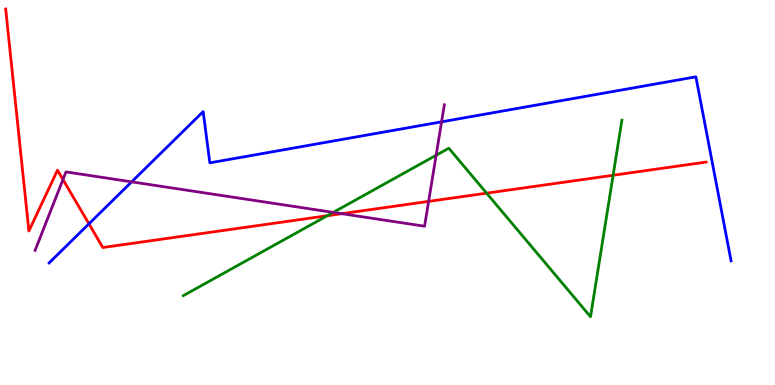[{'lines': ['blue', 'red'], 'intersections': [{'x': 1.15, 'y': 4.19}]}, {'lines': ['green', 'red'], 'intersections': [{'x': 4.22, 'y': 4.4}, {'x': 6.28, 'y': 4.98}, {'x': 7.91, 'y': 5.45}]}, {'lines': ['purple', 'red'], 'intersections': [{'x': 0.812, 'y': 5.34}, {'x': 4.41, 'y': 4.45}, {'x': 5.53, 'y': 4.77}]}, {'lines': ['blue', 'green'], 'intersections': []}, {'lines': ['blue', 'purple'], 'intersections': [{'x': 1.7, 'y': 5.28}, {'x': 5.7, 'y': 6.84}]}, {'lines': ['green', 'purple'], 'intersections': [{'x': 4.3, 'y': 4.48}, {'x': 5.63, 'y': 5.97}]}]